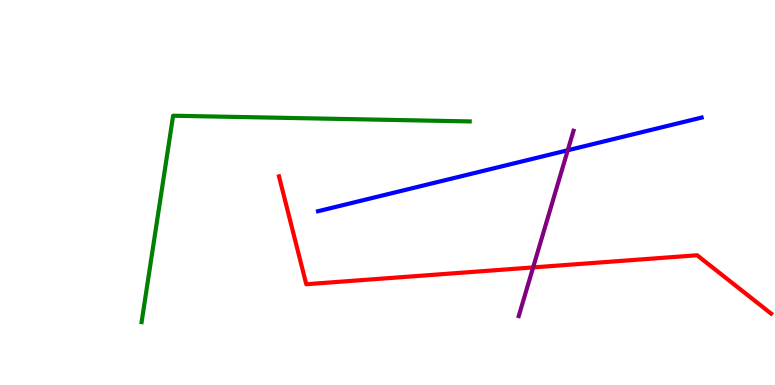[{'lines': ['blue', 'red'], 'intersections': []}, {'lines': ['green', 'red'], 'intersections': []}, {'lines': ['purple', 'red'], 'intersections': [{'x': 6.88, 'y': 3.05}]}, {'lines': ['blue', 'green'], 'intersections': []}, {'lines': ['blue', 'purple'], 'intersections': [{'x': 7.33, 'y': 6.1}]}, {'lines': ['green', 'purple'], 'intersections': []}]